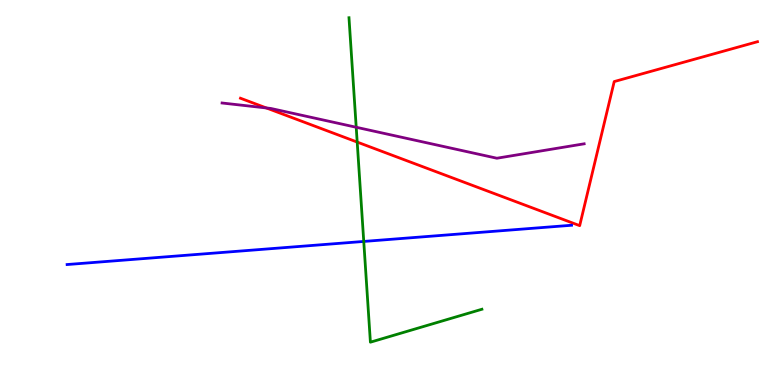[{'lines': ['blue', 'red'], 'intersections': []}, {'lines': ['green', 'red'], 'intersections': [{'x': 4.61, 'y': 6.31}]}, {'lines': ['purple', 'red'], 'intersections': [{'x': 3.44, 'y': 7.2}]}, {'lines': ['blue', 'green'], 'intersections': [{'x': 4.69, 'y': 3.73}]}, {'lines': ['blue', 'purple'], 'intersections': []}, {'lines': ['green', 'purple'], 'intersections': [{'x': 4.6, 'y': 6.69}]}]